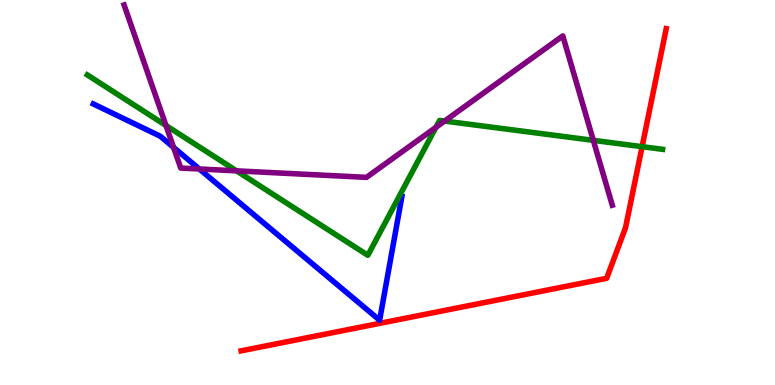[{'lines': ['blue', 'red'], 'intersections': []}, {'lines': ['green', 'red'], 'intersections': [{'x': 8.29, 'y': 6.19}]}, {'lines': ['purple', 'red'], 'intersections': []}, {'lines': ['blue', 'green'], 'intersections': []}, {'lines': ['blue', 'purple'], 'intersections': [{'x': 2.24, 'y': 6.17}, {'x': 2.57, 'y': 5.61}]}, {'lines': ['green', 'purple'], 'intersections': [{'x': 2.14, 'y': 6.74}, {'x': 3.05, 'y': 5.56}, {'x': 5.62, 'y': 6.69}, {'x': 5.74, 'y': 6.86}, {'x': 7.66, 'y': 6.35}]}]